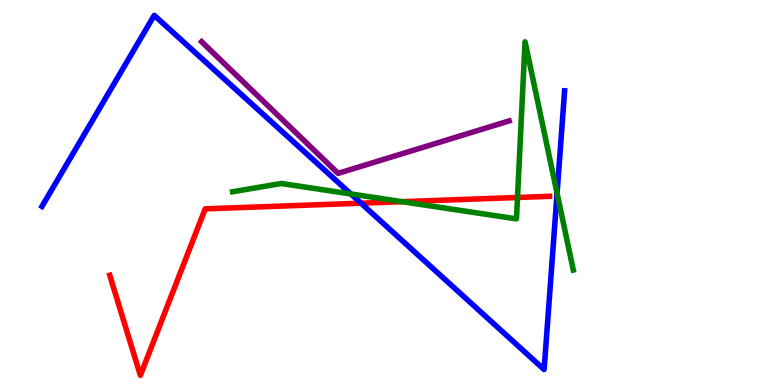[{'lines': ['blue', 'red'], 'intersections': [{'x': 4.66, 'y': 4.72}]}, {'lines': ['green', 'red'], 'intersections': [{'x': 5.19, 'y': 4.76}, {'x': 6.68, 'y': 4.87}]}, {'lines': ['purple', 'red'], 'intersections': []}, {'lines': ['blue', 'green'], 'intersections': [{'x': 4.53, 'y': 4.96}, {'x': 7.19, 'y': 4.98}]}, {'lines': ['blue', 'purple'], 'intersections': []}, {'lines': ['green', 'purple'], 'intersections': []}]